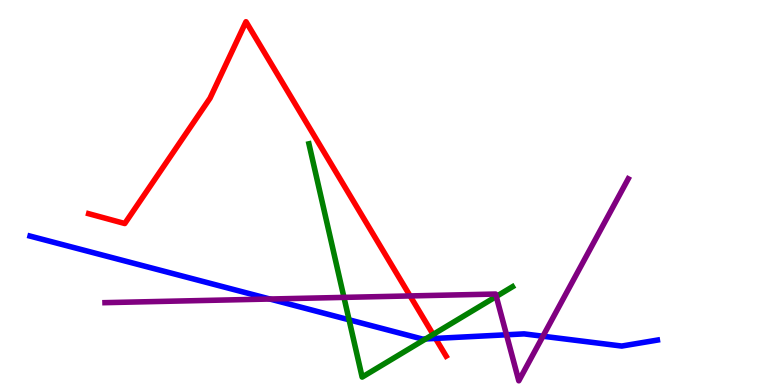[{'lines': ['blue', 'red'], 'intersections': [{'x': 5.62, 'y': 1.21}]}, {'lines': ['green', 'red'], 'intersections': [{'x': 5.59, 'y': 1.31}]}, {'lines': ['purple', 'red'], 'intersections': [{'x': 5.29, 'y': 2.31}]}, {'lines': ['blue', 'green'], 'intersections': [{'x': 4.5, 'y': 1.69}, {'x': 5.49, 'y': 1.2}]}, {'lines': ['blue', 'purple'], 'intersections': [{'x': 3.48, 'y': 2.23}, {'x': 6.54, 'y': 1.3}, {'x': 7.01, 'y': 1.27}]}, {'lines': ['green', 'purple'], 'intersections': [{'x': 4.44, 'y': 2.28}, {'x': 6.4, 'y': 2.3}]}]